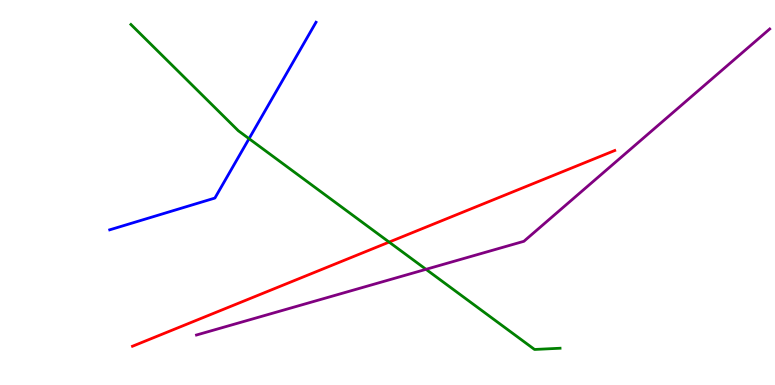[{'lines': ['blue', 'red'], 'intersections': []}, {'lines': ['green', 'red'], 'intersections': [{'x': 5.02, 'y': 3.71}]}, {'lines': ['purple', 'red'], 'intersections': []}, {'lines': ['blue', 'green'], 'intersections': [{'x': 3.21, 'y': 6.4}]}, {'lines': ['blue', 'purple'], 'intersections': []}, {'lines': ['green', 'purple'], 'intersections': [{'x': 5.5, 'y': 3.0}]}]